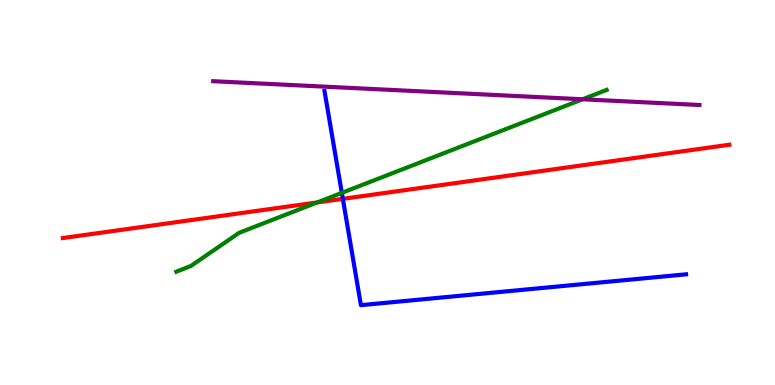[{'lines': ['blue', 'red'], 'intersections': [{'x': 4.42, 'y': 4.84}]}, {'lines': ['green', 'red'], 'intersections': [{'x': 4.09, 'y': 4.74}]}, {'lines': ['purple', 'red'], 'intersections': []}, {'lines': ['blue', 'green'], 'intersections': [{'x': 4.41, 'y': 4.99}]}, {'lines': ['blue', 'purple'], 'intersections': []}, {'lines': ['green', 'purple'], 'intersections': [{'x': 7.52, 'y': 7.42}]}]